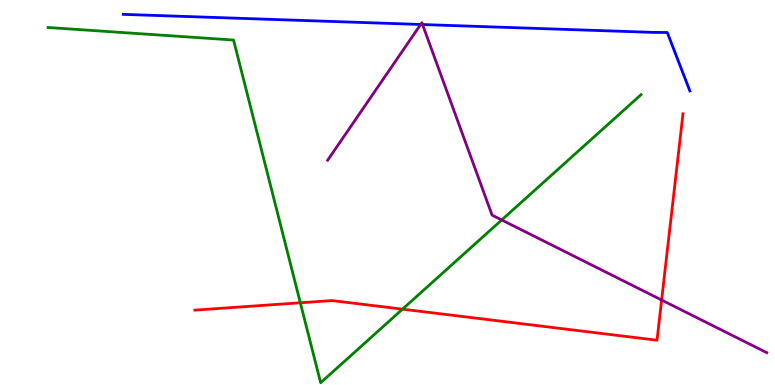[{'lines': ['blue', 'red'], 'intersections': []}, {'lines': ['green', 'red'], 'intersections': [{'x': 3.88, 'y': 2.14}, {'x': 5.19, 'y': 1.97}]}, {'lines': ['purple', 'red'], 'intersections': [{'x': 8.54, 'y': 2.21}]}, {'lines': ['blue', 'green'], 'intersections': []}, {'lines': ['blue', 'purple'], 'intersections': [{'x': 5.43, 'y': 9.36}, {'x': 5.45, 'y': 9.36}]}, {'lines': ['green', 'purple'], 'intersections': [{'x': 6.47, 'y': 4.29}]}]